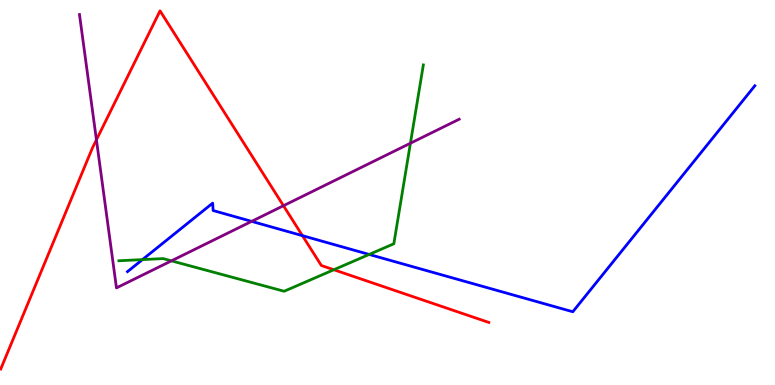[{'lines': ['blue', 'red'], 'intersections': [{'x': 3.9, 'y': 3.88}]}, {'lines': ['green', 'red'], 'intersections': [{'x': 4.31, 'y': 2.99}]}, {'lines': ['purple', 'red'], 'intersections': [{'x': 1.24, 'y': 6.37}, {'x': 3.66, 'y': 4.66}]}, {'lines': ['blue', 'green'], 'intersections': [{'x': 1.84, 'y': 3.26}, {'x': 4.76, 'y': 3.39}]}, {'lines': ['blue', 'purple'], 'intersections': [{'x': 3.25, 'y': 4.25}]}, {'lines': ['green', 'purple'], 'intersections': [{'x': 2.21, 'y': 3.22}, {'x': 5.3, 'y': 6.28}]}]